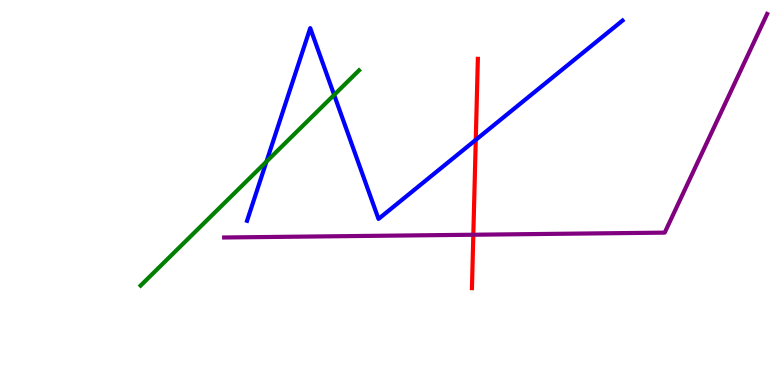[{'lines': ['blue', 'red'], 'intersections': [{'x': 6.14, 'y': 6.37}]}, {'lines': ['green', 'red'], 'intersections': []}, {'lines': ['purple', 'red'], 'intersections': [{'x': 6.11, 'y': 3.9}]}, {'lines': ['blue', 'green'], 'intersections': [{'x': 3.44, 'y': 5.8}, {'x': 4.31, 'y': 7.53}]}, {'lines': ['blue', 'purple'], 'intersections': []}, {'lines': ['green', 'purple'], 'intersections': []}]